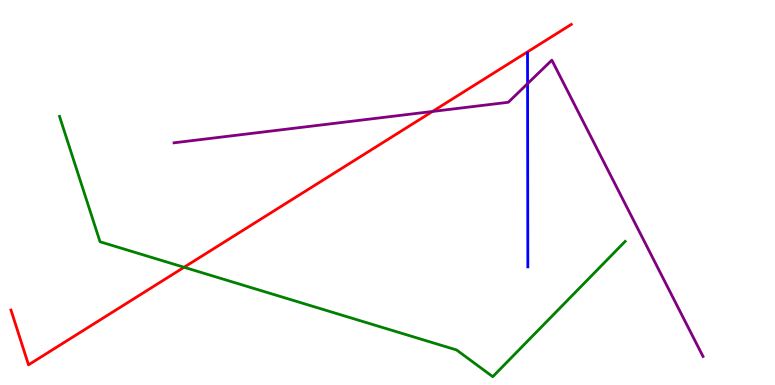[{'lines': ['blue', 'red'], 'intersections': []}, {'lines': ['green', 'red'], 'intersections': [{'x': 2.38, 'y': 3.06}]}, {'lines': ['purple', 'red'], 'intersections': [{'x': 5.58, 'y': 7.1}]}, {'lines': ['blue', 'green'], 'intersections': []}, {'lines': ['blue', 'purple'], 'intersections': [{'x': 6.81, 'y': 7.83}]}, {'lines': ['green', 'purple'], 'intersections': []}]